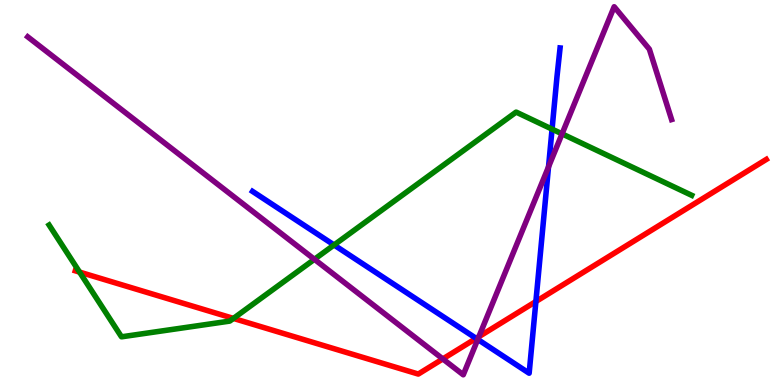[{'lines': ['blue', 'red'], 'intersections': [{'x': 6.14, 'y': 1.21}, {'x': 6.91, 'y': 2.17}]}, {'lines': ['green', 'red'], 'intersections': [{'x': 1.03, 'y': 2.93}, {'x': 3.01, 'y': 1.73}]}, {'lines': ['purple', 'red'], 'intersections': [{'x': 5.71, 'y': 0.677}, {'x': 6.18, 'y': 1.26}]}, {'lines': ['blue', 'green'], 'intersections': [{'x': 4.31, 'y': 3.64}, {'x': 7.12, 'y': 6.65}]}, {'lines': ['blue', 'purple'], 'intersections': [{'x': 6.16, 'y': 1.18}, {'x': 7.08, 'y': 5.67}]}, {'lines': ['green', 'purple'], 'intersections': [{'x': 4.06, 'y': 3.26}, {'x': 7.25, 'y': 6.52}]}]